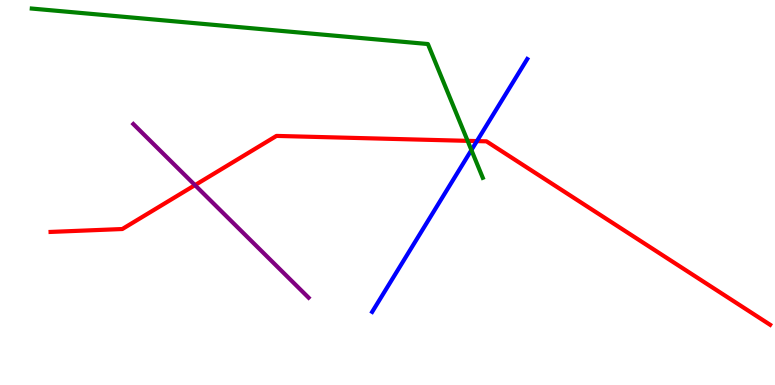[{'lines': ['blue', 'red'], 'intersections': [{'x': 6.15, 'y': 6.34}]}, {'lines': ['green', 'red'], 'intersections': [{'x': 6.03, 'y': 6.34}]}, {'lines': ['purple', 'red'], 'intersections': [{'x': 2.52, 'y': 5.19}]}, {'lines': ['blue', 'green'], 'intersections': [{'x': 6.08, 'y': 6.1}]}, {'lines': ['blue', 'purple'], 'intersections': []}, {'lines': ['green', 'purple'], 'intersections': []}]